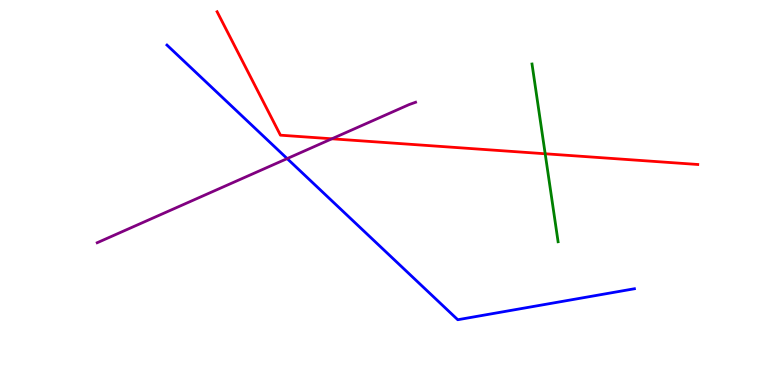[{'lines': ['blue', 'red'], 'intersections': []}, {'lines': ['green', 'red'], 'intersections': [{'x': 7.03, 'y': 6.01}]}, {'lines': ['purple', 'red'], 'intersections': [{'x': 4.28, 'y': 6.39}]}, {'lines': ['blue', 'green'], 'intersections': []}, {'lines': ['blue', 'purple'], 'intersections': [{'x': 3.71, 'y': 5.88}]}, {'lines': ['green', 'purple'], 'intersections': []}]